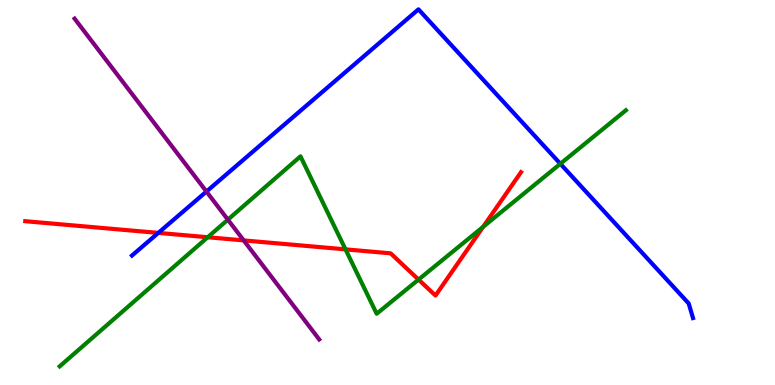[{'lines': ['blue', 'red'], 'intersections': [{'x': 2.04, 'y': 3.95}]}, {'lines': ['green', 'red'], 'intersections': [{'x': 2.68, 'y': 3.84}, {'x': 4.46, 'y': 3.52}, {'x': 5.4, 'y': 2.74}, {'x': 6.23, 'y': 4.11}]}, {'lines': ['purple', 'red'], 'intersections': [{'x': 3.14, 'y': 3.76}]}, {'lines': ['blue', 'green'], 'intersections': [{'x': 7.23, 'y': 5.75}]}, {'lines': ['blue', 'purple'], 'intersections': [{'x': 2.66, 'y': 5.02}]}, {'lines': ['green', 'purple'], 'intersections': [{'x': 2.94, 'y': 4.29}]}]